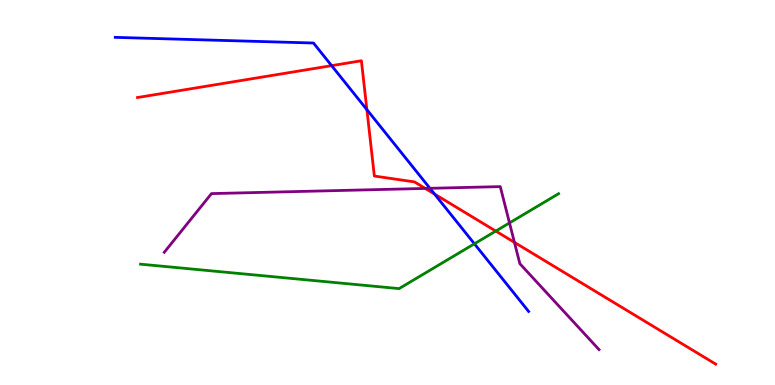[{'lines': ['blue', 'red'], 'intersections': [{'x': 4.28, 'y': 8.29}, {'x': 4.73, 'y': 7.15}, {'x': 5.61, 'y': 4.96}]}, {'lines': ['green', 'red'], 'intersections': [{'x': 6.4, 'y': 4.0}]}, {'lines': ['purple', 'red'], 'intersections': [{'x': 5.49, 'y': 5.11}, {'x': 6.64, 'y': 3.7}]}, {'lines': ['blue', 'green'], 'intersections': [{'x': 6.12, 'y': 3.67}]}, {'lines': ['blue', 'purple'], 'intersections': [{'x': 5.55, 'y': 5.11}]}, {'lines': ['green', 'purple'], 'intersections': [{'x': 6.57, 'y': 4.21}]}]